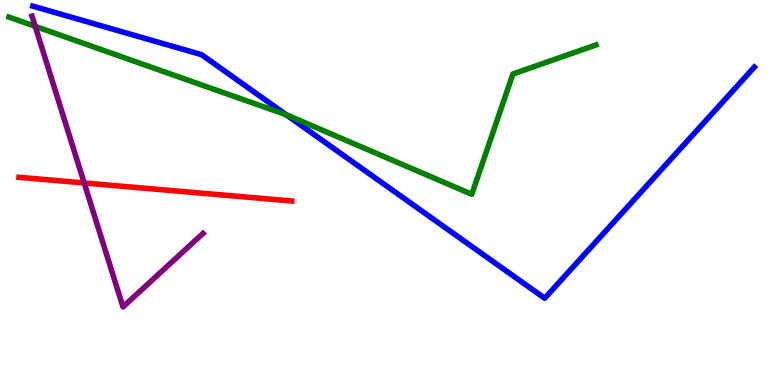[{'lines': ['blue', 'red'], 'intersections': []}, {'lines': ['green', 'red'], 'intersections': []}, {'lines': ['purple', 'red'], 'intersections': [{'x': 1.09, 'y': 5.25}]}, {'lines': ['blue', 'green'], 'intersections': [{'x': 3.69, 'y': 7.02}]}, {'lines': ['blue', 'purple'], 'intersections': []}, {'lines': ['green', 'purple'], 'intersections': [{'x': 0.454, 'y': 9.32}]}]